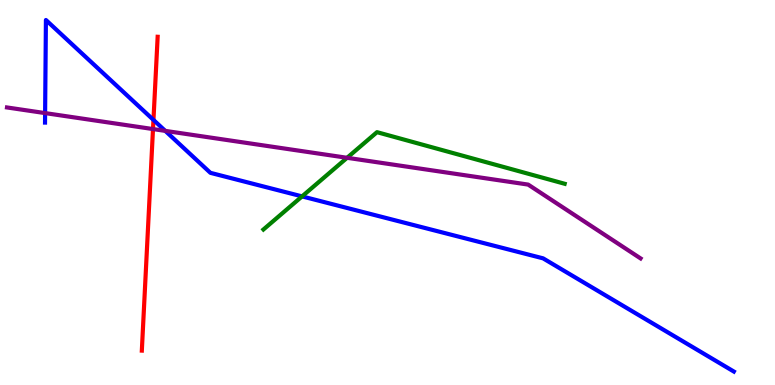[{'lines': ['blue', 'red'], 'intersections': [{'x': 1.98, 'y': 6.89}]}, {'lines': ['green', 'red'], 'intersections': []}, {'lines': ['purple', 'red'], 'intersections': [{'x': 1.97, 'y': 6.65}]}, {'lines': ['blue', 'green'], 'intersections': [{'x': 3.9, 'y': 4.9}]}, {'lines': ['blue', 'purple'], 'intersections': [{'x': 0.582, 'y': 7.06}, {'x': 2.13, 'y': 6.6}]}, {'lines': ['green', 'purple'], 'intersections': [{'x': 4.48, 'y': 5.9}]}]